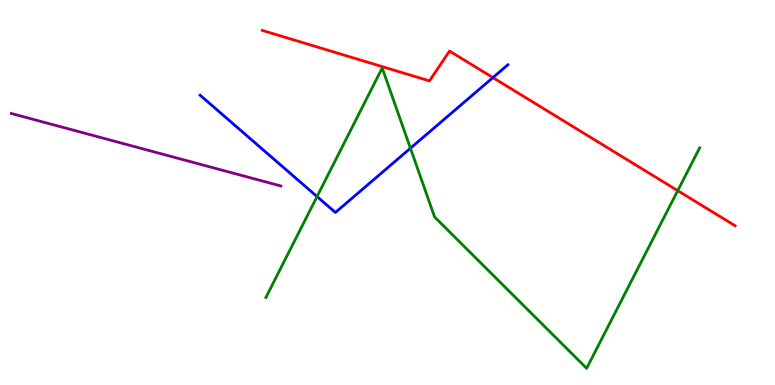[{'lines': ['blue', 'red'], 'intersections': [{'x': 6.36, 'y': 7.98}]}, {'lines': ['green', 'red'], 'intersections': [{'x': 8.74, 'y': 5.05}]}, {'lines': ['purple', 'red'], 'intersections': []}, {'lines': ['blue', 'green'], 'intersections': [{'x': 4.09, 'y': 4.89}, {'x': 5.3, 'y': 6.15}]}, {'lines': ['blue', 'purple'], 'intersections': []}, {'lines': ['green', 'purple'], 'intersections': []}]